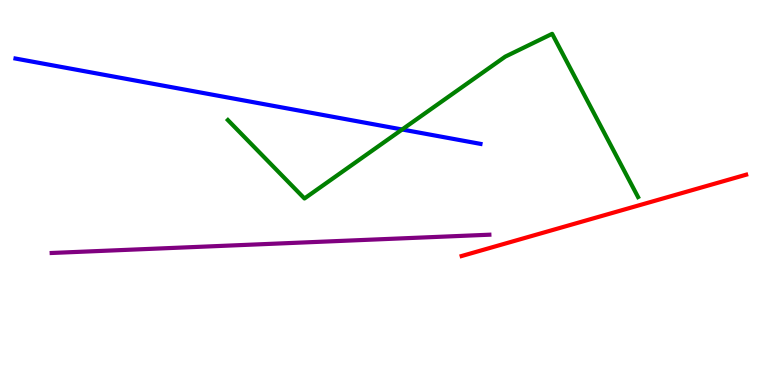[{'lines': ['blue', 'red'], 'intersections': []}, {'lines': ['green', 'red'], 'intersections': []}, {'lines': ['purple', 'red'], 'intersections': []}, {'lines': ['blue', 'green'], 'intersections': [{'x': 5.19, 'y': 6.64}]}, {'lines': ['blue', 'purple'], 'intersections': []}, {'lines': ['green', 'purple'], 'intersections': []}]